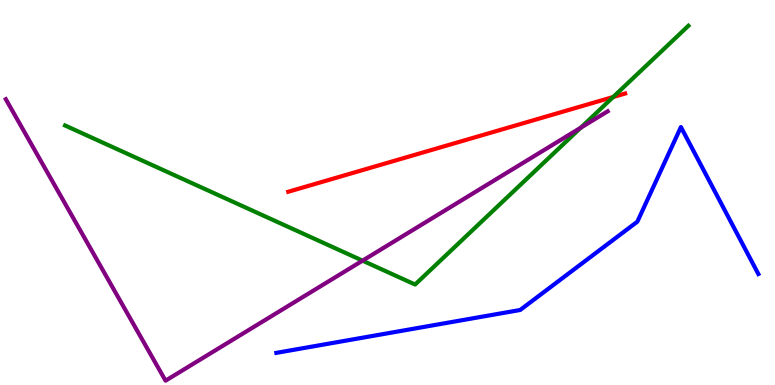[{'lines': ['blue', 'red'], 'intersections': []}, {'lines': ['green', 'red'], 'intersections': [{'x': 7.91, 'y': 7.48}]}, {'lines': ['purple', 'red'], 'intersections': []}, {'lines': ['blue', 'green'], 'intersections': []}, {'lines': ['blue', 'purple'], 'intersections': []}, {'lines': ['green', 'purple'], 'intersections': [{'x': 4.68, 'y': 3.23}, {'x': 7.49, 'y': 6.68}]}]